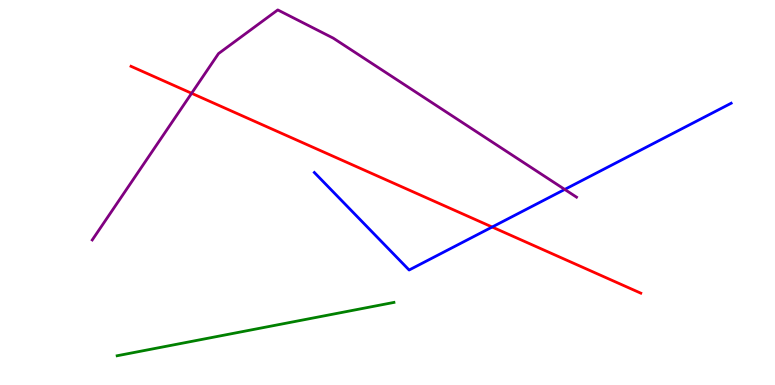[{'lines': ['blue', 'red'], 'intersections': [{'x': 6.35, 'y': 4.1}]}, {'lines': ['green', 'red'], 'intersections': []}, {'lines': ['purple', 'red'], 'intersections': [{'x': 2.47, 'y': 7.58}]}, {'lines': ['blue', 'green'], 'intersections': []}, {'lines': ['blue', 'purple'], 'intersections': [{'x': 7.29, 'y': 5.08}]}, {'lines': ['green', 'purple'], 'intersections': []}]